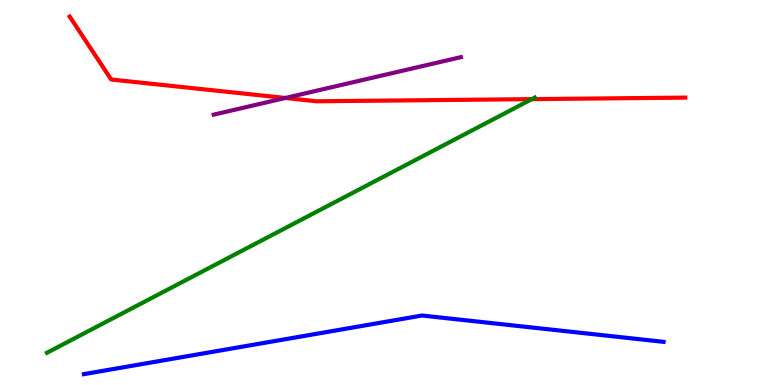[{'lines': ['blue', 'red'], 'intersections': []}, {'lines': ['green', 'red'], 'intersections': [{'x': 6.86, 'y': 7.43}]}, {'lines': ['purple', 'red'], 'intersections': [{'x': 3.68, 'y': 7.46}]}, {'lines': ['blue', 'green'], 'intersections': []}, {'lines': ['blue', 'purple'], 'intersections': []}, {'lines': ['green', 'purple'], 'intersections': []}]